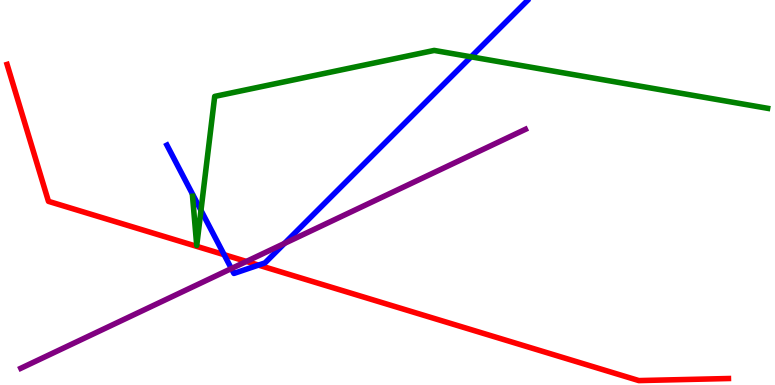[{'lines': ['blue', 'red'], 'intersections': [{'x': 2.89, 'y': 3.39}, {'x': 3.34, 'y': 3.11}]}, {'lines': ['green', 'red'], 'intersections': []}, {'lines': ['purple', 'red'], 'intersections': [{'x': 3.18, 'y': 3.21}]}, {'lines': ['blue', 'green'], 'intersections': [{'x': 2.59, 'y': 4.54}, {'x': 6.08, 'y': 8.52}]}, {'lines': ['blue', 'purple'], 'intersections': [{'x': 2.99, 'y': 3.02}, {'x': 3.67, 'y': 3.68}]}, {'lines': ['green', 'purple'], 'intersections': []}]